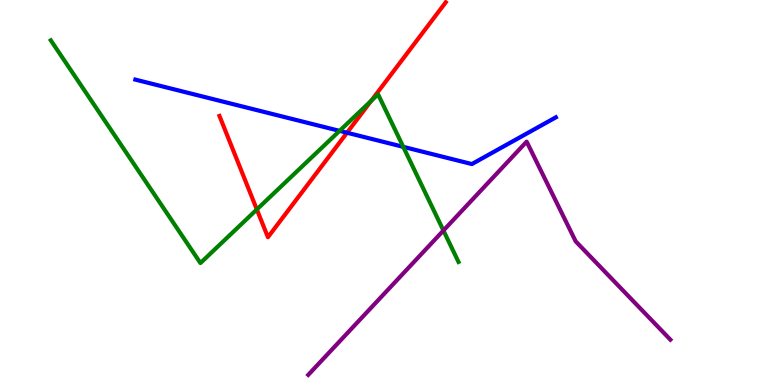[{'lines': ['blue', 'red'], 'intersections': [{'x': 4.48, 'y': 6.55}]}, {'lines': ['green', 'red'], 'intersections': [{'x': 3.31, 'y': 4.56}, {'x': 4.79, 'y': 7.38}]}, {'lines': ['purple', 'red'], 'intersections': []}, {'lines': ['blue', 'green'], 'intersections': [{'x': 4.38, 'y': 6.6}, {'x': 5.2, 'y': 6.19}]}, {'lines': ['blue', 'purple'], 'intersections': []}, {'lines': ['green', 'purple'], 'intersections': [{'x': 5.72, 'y': 4.01}]}]